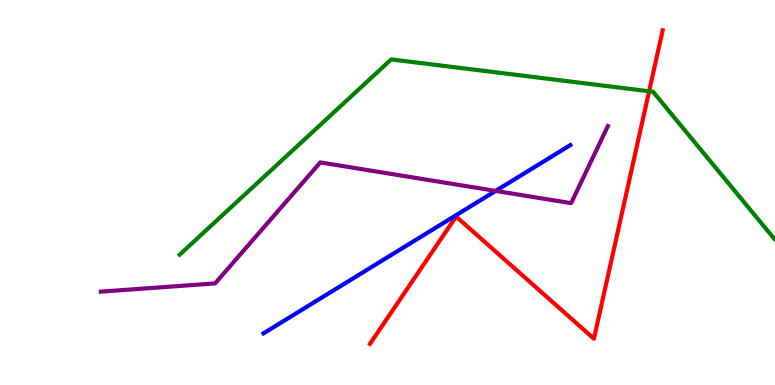[{'lines': ['blue', 'red'], 'intersections': []}, {'lines': ['green', 'red'], 'intersections': [{'x': 8.38, 'y': 7.63}]}, {'lines': ['purple', 'red'], 'intersections': []}, {'lines': ['blue', 'green'], 'intersections': []}, {'lines': ['blue', 'purple'], 'intersections': [{'x': 6.4, 'y': 5.04}]}, {'lines': ['green', 'purple'], 'intersections': []}]